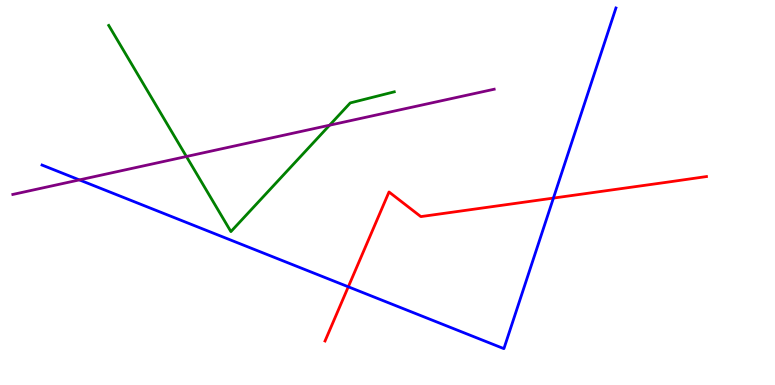[{'lines': ['blue', 'red'], 'intersections': [{'x': 4.49, 'y': 2.55}, {'x': 7.14, 'y': 4.85}]}, {'lines': ['green', 'red'], 'intersections': []}, {'lines': ['purple', 'red'], 'intersections': []}, {'lines': ['blue', 'green'], 'intersections': []}, {'lines': ['blue', 'purple'], 'intersections': [{'x': 1.02, 'y': 5.33}]}, {'lines': ['green', 'purple'], 'intersections': [{'x': 2.41, 'y': 5.93}, {'x': 4.25, 'y': 6.75}]}]